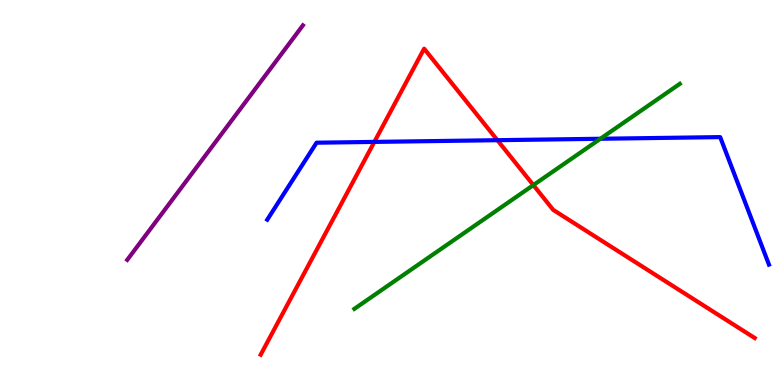[{'lines': ['blue', 'red'], 'intersections': [{'x': 4.83, 'y': 6.31}, {'x': 6.42, 'y': 6.36}]}, {'lines': ['green', 'red'], 'intersections': [{'x': 6.88, 'y': 5.19}]}, {'lines': ['purple', 'red'], 'intersections': []}, {'lines': ['blue', 'green'], 'intersections': [{'x': 7.75, 'y': 6.4}]}, {'lines': ['blue', 'purple'], 'intersections': []}, {'lines': ['green', 'purple'], 'intersections': []}]